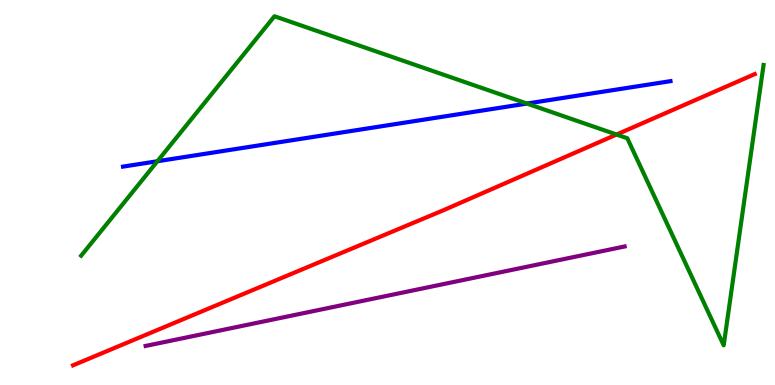[{'lines': ['blue', 'red'], 'intersections': []}, {'lines': ['green', 'red'], 'intersections': [{'x': 7.96, 'y': 6.51}]}, {'lines': ['purple', 'red'], 'intersections': []}, {'lines': ['blue', 'green'], 'intersections': [{'x': 2.03, 'y': 5.81}, {'x': 6.8, 'y': 7.31}]}, {'lines': ['blue', 'purple'], 'intersections': []}, {'lines': ['green', 'purple'], 'intersections': []}]